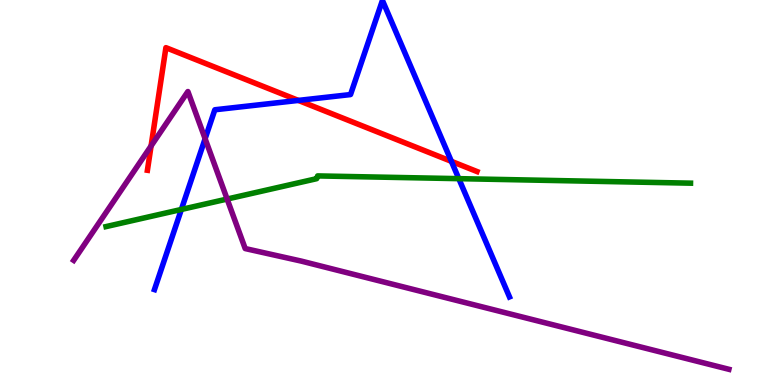[{'lines': ['blue', 'red'], 'intersections': [{'x': 3.85, 'y': 7.39}, {'x': 5.82, 'y': 5.81}]}, {'lines': ['green', 'red'], 'intersections': []}, {'lines': ['purple', 'red'], 'intersections': [{'x': 1.95, 'y': 6.21}]}, {'lines': ['blue', 'green'], 'intersections': [{'x': 2.34, 'y': 4.56}, {'x': 5.92, 'y': 5.36}]}, {'lines': ['blue', 'purple'], 'intersections': [{'x': 2.65, 'y': 6.4}]}, {'lines': ['green', 'purple'], 'intersections': [{'x': 2.93, 'y': 4.83}]}]